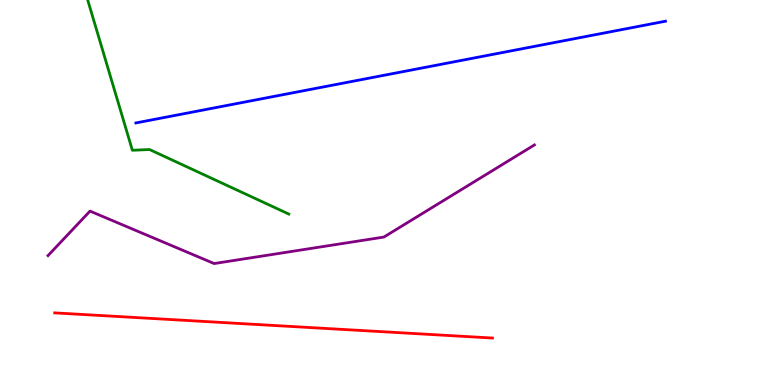[{'lines': ['blue', 'red'], 'intersections': []}, {'lines': ['green', 'red'], 'intersections': []}, {'lines': ['purple', 'red'], 'intersections': []}, {'lines': ['blue', 'green'], 'intersections': []}, {'lines': ['blue', 'purple'], 'intersections': []}, {'lines': ['green', 'purple'], 'intersections': []}]